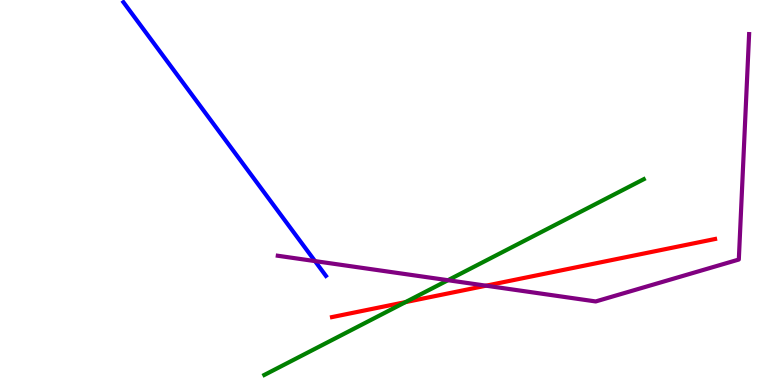[{'lines': ['blue', 'red'], 'intersections': []}, {'lines': ['green', 'red'], 'intersections': [{'x': 5.23, 'y': 2.15}]}, {'lines': ['purple', 'red'], 'intersections': [{'x': 6.27, 'y': 2.58}]}, {'lines': ['blue', 'green'], 'intersections': []}, {'lines': ['blue', 'purple'], 'intersections': [{'x': 4.06, 'y': 3.22}]}, {'lines': ['green', 'purple'], 'intersections': [{'x': 5.78, 'y': 2.72}]}]